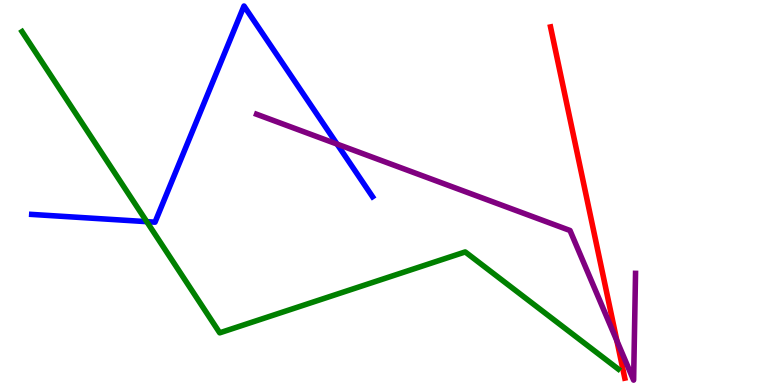[{'lines': ['blue', 'red'], 'intersections': []}, {'lines': ['green', 'red'], 'intersections': []}, {'lines': ['purple', 'red'], 'intersections': [{'x': 7.96, 'y': 1.15}]}, {'lines': ['blue', 'green'], 'intersections': [{'x': 1.89, 'y': 4.24}]}, {'lines': ['blue', 'purple'], 'intersections': [{'x': 4.35, 'y': 6.26}]}, {'lines': ['green', 'purple'], 'intersections': []}]